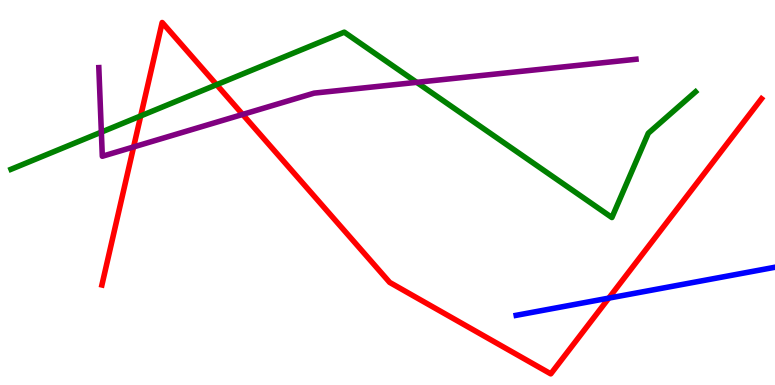[{'lines': ['blue', 'red'], 'intersections': [{'x': 7.86, 'y': 2.26}]}, {'lines': ['green', 'red'], 'intersections': [{'x': 1.82, 'y': 6.99}, {'x': 2.79, 'y': 7.8}]}, {'lines': ['purple', 'red'], 'intersections': [{'x': 1.72, 'y': 6.18}, {'x': 3.13, 'y': 7.03}]}, {'lines': ['blue', 'green'], 'intersections': []}, {'lines': ['blue', 'purple'], 'intersections': []}, {'lines': ['green', 'purple'], 'intersections': [{'x': 1.31, 'y': 6.57}, {'x': 5.38, 'y': 7.86}]}]